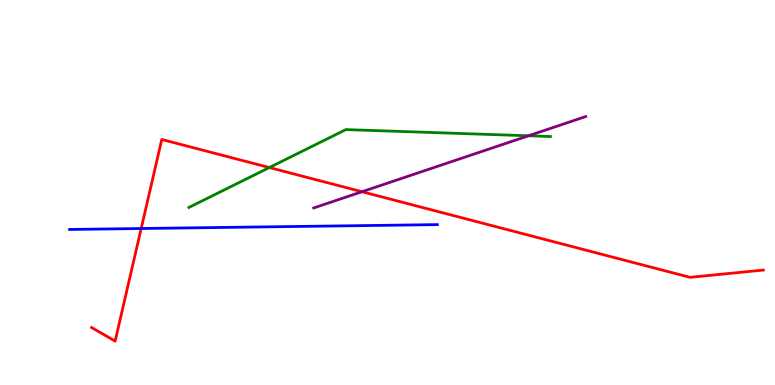[{'lines': ['blue', 'red'], 'intersections': [{'x': 1.82, 'y': 4.06}]}, {'lines': ['green', 'red'], 'intersections': [{'x': 3.48, 'y': 5.65}]}, {'lines': ['purple', 'red'], 'intersections': [{'x': 4.67, 'y': 5.02}]}, {'lines': ['blue', 'green'], 'intersections': []}, {'lines': ['blue', 'purple'], 'intersections': []}, {'lines': ['green', 'purple'], 'intersections': [{'x': 6.82, 'y': 6.47}]}]